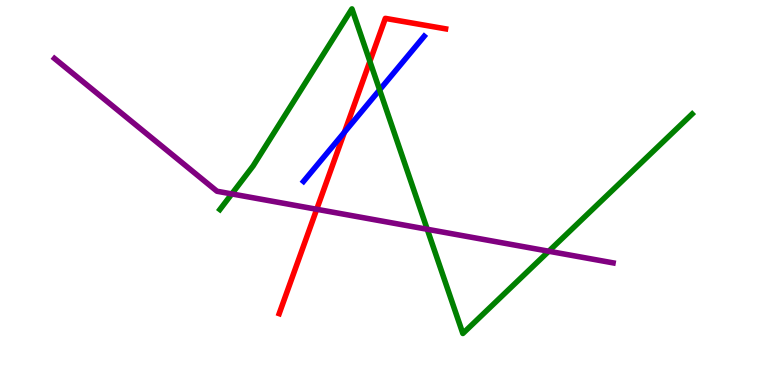[{'lines': ['blue', 'red'], 'intersections': [{'x': 4.44, 'y': 6.57}]}, {'lines': ['green', 'red'], 'intersections': [{'x': 4.77, 'y': 8.41}]}, {'lines': ['purple', 'red'], 'intersections': [{'x': 4.09, 'y': 4.56}]}, {'lines': ['blue', 'green'], 'intersections': [{'x': 4.9, 'y': 7.67}]}, {'lines': ['blue', 'purple'], 'intersections': []}, {'lines': ['green', 'purple'], 'intersections': [{'x': 2.99, 'y': 4.96}, {'x': 5.51, 'y': 4.05}, {'x': 7.08, 'y': 3.47}]}]